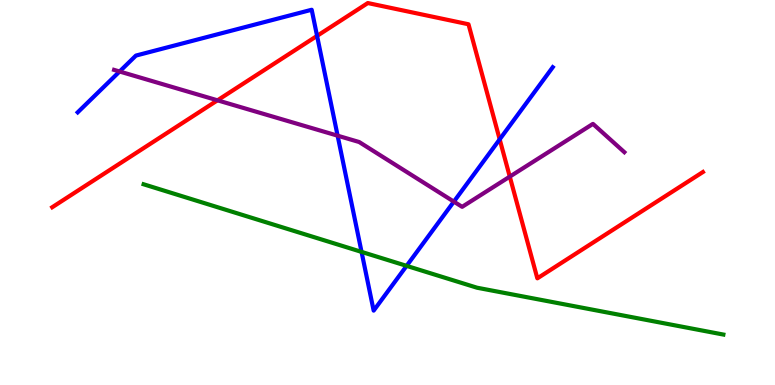[{'lines': ['blue', 'red'], 'intersections': [{'x': 4.09, 'y': 9.07}, {'x': 6.45, 'y': 6.38}]}, {'lines': ['green', 'red'], 'intersections': []}, {'lines': ['purple', 'red'], 'intersections': [{'x': 2.81, 'y': 7.39}, {'x': 6.58, 'y': 5.41}]}, {'lines': ['blue', 'green'], 'intersections': [{'x': 4.67, 'y': 3.46}, {'x': 5.25, 'y': 3.09}]}, {'lines': ['blue', 'purple'], 'intersections': [{'x': 1.54, 'y': 8.14}, {'x': 4.36, 'y': 6.48}, {'x': 5.86, 'y': 4.76}]}, {'lines': ['green', 'purple'], 'intersections': []}]